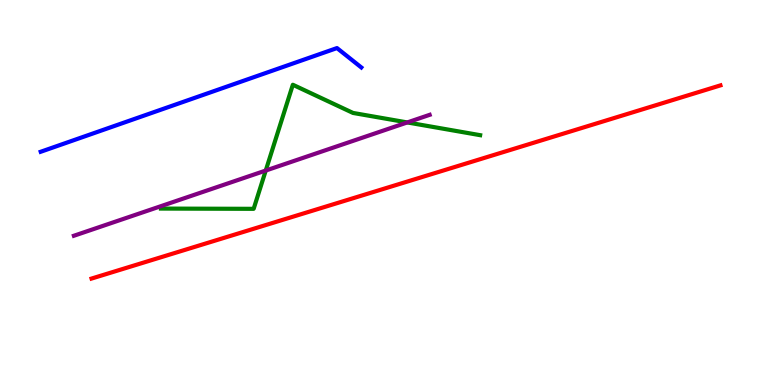[{'lines': ['blue', 'red'], 'intersections': []}, {'lines': ['green', 'red'], 'intersections': []}, {'lines': ['purple', 'red'], 'intersections': []}, {'lines': ['blue', 'green'], 'intersections': []}, {'lines': ['blue', 'purple'], 'intersections': []}, {'lines': ['green', 'purple'], 'intersections': [{'x': 3.43, 'y': 5.57}, {'x': 5.26, 'y': 6.82}]}]